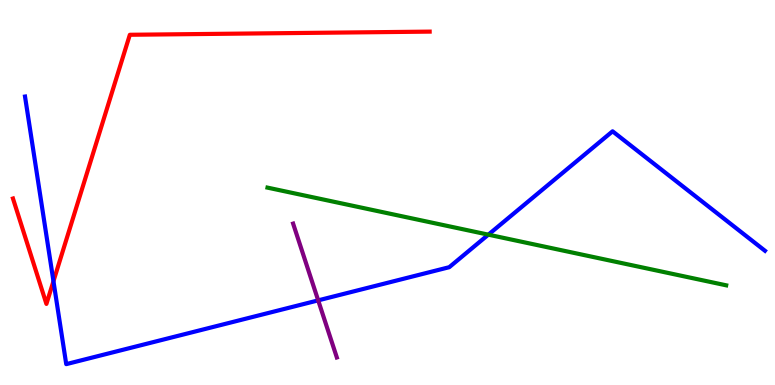[{'lines': ['blue', 'red'], 'intersections': [{'x': 0.69, 'y': 2.7}]}, {'lines': ['green', 'red'], 'intersections': []}, {'lines': ['purple', 'red'], 'intersections': []}, {'lines': ['blue', 'green'], 'intersections': [{'x': 6.3, 'y': 3.9}]}, {'lines': ['blue', 'purple'], 'intersections': [{'x': 4.11, 'y': 2.2}]}, {'lines': ['green', 'purple'], 'intersections': []}]